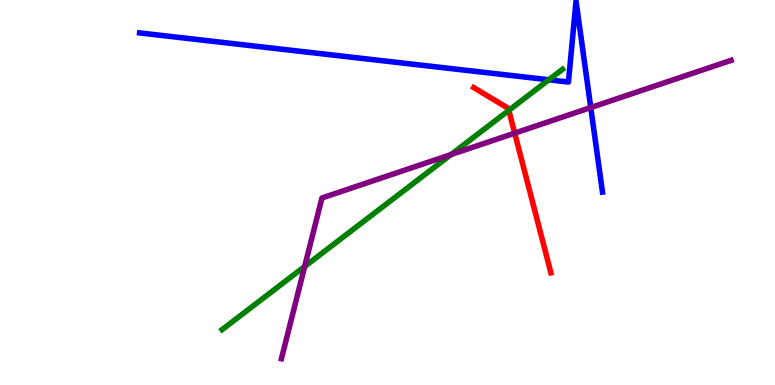[{'lines': ['blue', 'red'], 'intersections': []}, {'lines': ['green', 'red'], 'intersections': [{'x': 6.57, 'y': 7.13}]}, {'lines': ['purple', 'red'], 'intersections': [{'x': 6.64, 'y': 6.54}]}, {'lines': ['blue', 'green'], 'intersections': [{'x': 7.08, 'y': 7.93}]}, {'lines': ['blue', 'purple'], 'intersections': [{'x': 7.62, 'y': 7.21}]}, {'lines': ['green', 'purple'], 'intersections': [{'x': 3.93, 'y': 3.08}, {'x': 5.82, 'y': 5.99}]}]